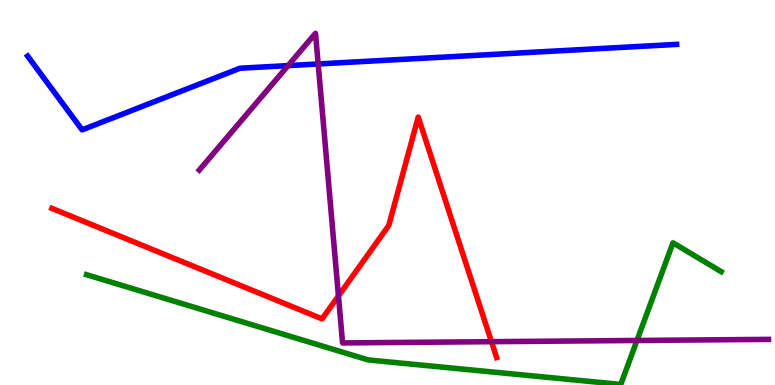[{'lines': ['blue', 'red'], 'intersections': []}, {'lines': ['green', 'red'], 'intersections': []}, {'lines': ['purple', 'red'], 'intersections': [{'x': 4.37, 'y': 2.31}, {'x': 6.34, 'y': 1.13}]}, {'lines': ['blue', 'green'], 'intersections': []}, {'lines': ['blue', 'purple'], 'intersections': [{'x': 3.72, 'y': 8.3}, {'x': 4.11, 'y': 8.34}]}, {'lines': ['green', 'purple'], 'intersections': [{'x': 8.22, 'y': 1.16}]}]